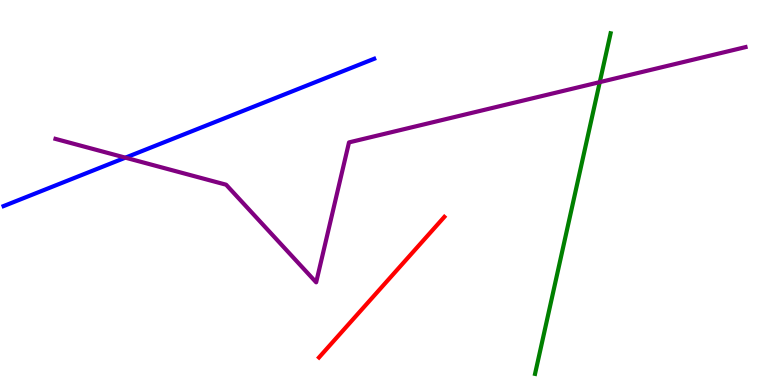[{'lines': ['blue', 'red'], 'intersections': []}, {'lines': ['green', 'red'], 'intersections': []}, {'lines': ['purple', 'red'], 'intersections': []}, {'lines': ['blue', 'green'], 'intersections': []}, {'lines': ['blue', 'purple'], 'intersections': [{'x': 1.62, 'y': 5.9}]}, {'lines': ['green', 'purple'], 'intersections': [{'x': 7.74, 'y': 7.87}]}]